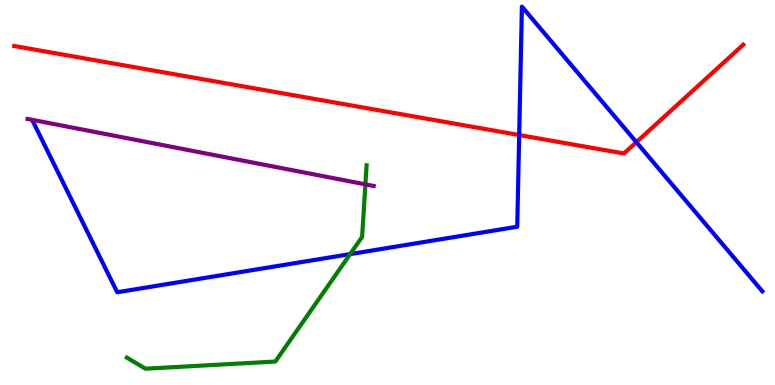[{'lines': ['blue', 'red'], 'intersections': [{'x': 6.7, 'y': 6.49}, {'x': 8.21, 'y': 6.31}]}, {'lines': ['green', 'red'], 'intersections': []}, {'lines': ['purple', 'red'], 'intersections': []}, {'lines': ['blue', 'green'], 'intersections': [{'x': 4.52, 'y': 3.4}]}, {'lines': ['blue', 'purple'], 'intersections': []}, {'lines': ['green', 'purple'], 'intersections': [{'x': 4.71, 'y': 5.21}]}]